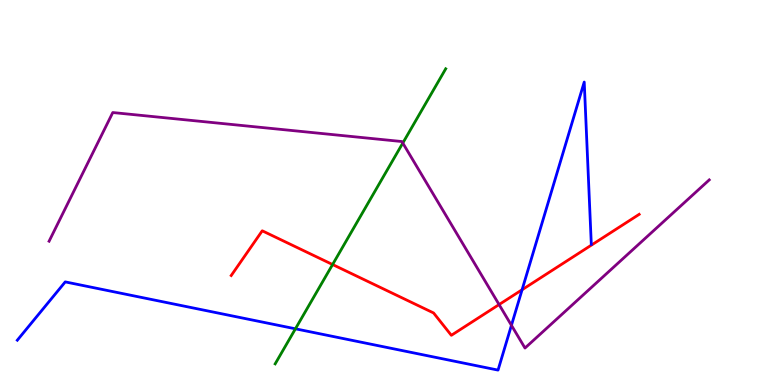[{'lines': ['blue', 'red'], 'intersections': [{'x': 6.74, 'y': 2.47}]}, {'lines': ['green', 'red'], 'intersections': [{'x': 4.29, 'y': 3.13}]}, {'lines': ['purple', 'red'], 'intersections': [{'x': 6.44, 'y': 2.09}]}, {'lines': ['blue', 'green'], 'intersections': [{'x': 3.81, 'y': 1.46}]}, {'lines': ['blue', 'purple'], 'intersections': [{'x': 6.6, 'y': 1.55}]}, {'lines': ['green', 'purple'], 'intersections': [{'x': 5.2, 'y': 6.28}]}]